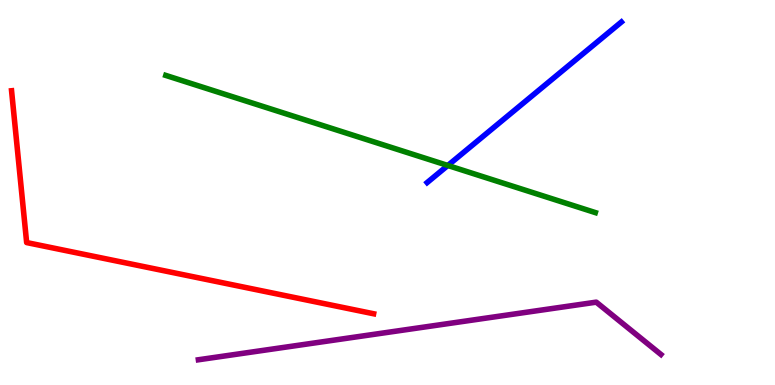[{'lines': ['blue', 'red'], 'intersections': []}, {'lines': ['green', 'red'], 'intersections': []}, {'lines': ['purple', 'red'], 'intersections': []}, {'lines': ['blue', 'green'], 'intersections': [{'x': 5.78, 'y': 5.7}]}, {'lines': ['blue', 'purple'], 'intersections': []}, {'lines': ['green', 'purple'], 'intersections': []}]